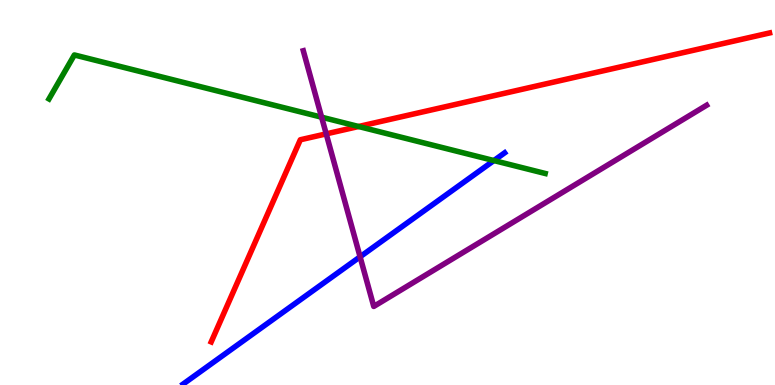[{'lines': ['blue', 'red'], 'intersections': []}, {'lines': ['green', 'red'], 'intersections': [{'x': 4.63, 'y': 6.71}]}, {'lines': ['purple', 'red'], 'intersections': [{'x': 4.21, 'y': 6.52}]}, {'lines': ['blue', 'green'], 'intersections': [{'x': 6.37, 'y': 5.83}]}, {'lines': ['blue', 'purple'], 'intersections': [{'x': 4.65, 'y': 3.33}]}, {'lines': ['green', 'purple'], 'intersections': [{'x': 4.15, 'y': 6.96}]}]